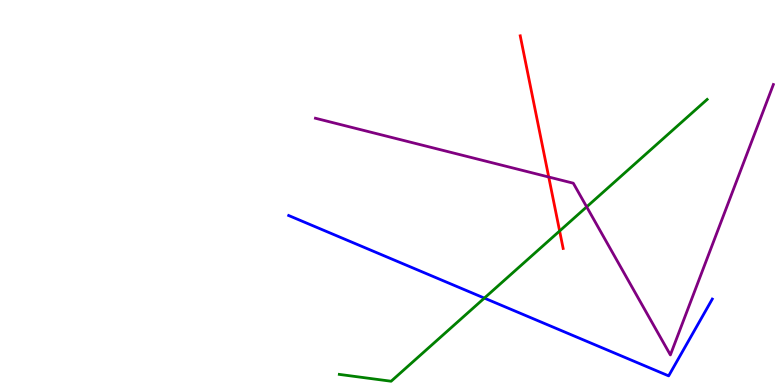[{'lines': ['blue', 'red'], 'intersections': []}, {'lines': ['green', 'red'], 'intersections': [{'x': 7.22, 'y': 4.0}]}, {'lines': ['purple', 'red'], 'intersections': [{'x': 7.08, 'y': 5.4}]}, {'lines': ['blue', 'green'], 'intersections': [{'x': 6.25, 'y': 2.26}]}, {'lines': ['blue', 'purple'], 'intersections': []}, {'lines': ['green', 'purple'], 'intersections': [{'x': 7.57, 'y': 4.63}]}]